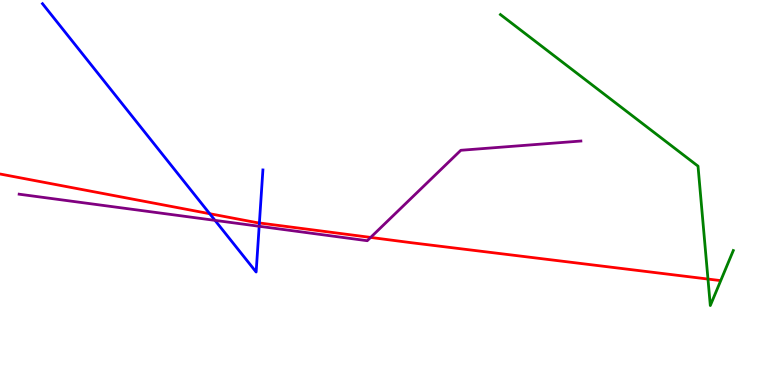[{'lines': ['blue', 'red'], 'intersections': [{'x': 2.71, 'y': 4.45}, {'x': 3.35, 'y': 4.21}]}, {'lines': ['green', 'red'], 'intersections': [{'x': 9.14, 'y': 2.75}]}, {'lines': ['purple', 'red'], 'intersections': [{'x': 4.78, 'y': 3.83}]}, {'lines': ['blue', 'green'], 'intersections': []}, {'lines': ['blue', 'purple'], 'intersections': [{'x': 2.77, 'y': 4.28}, {'x': 3.34, 'y': 4.12}]}, {'lines': ['green', 'purple'], 'intersections': []}]